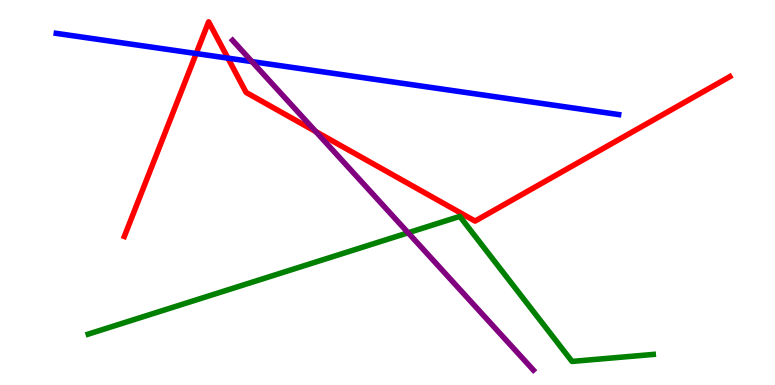[{'lines': ['blue', 'red'], 'intersections': [{'x': 2.53, 'y': 8.61}, {'x': 2.94, 'y': 8.49}]}, {'lines': ['green', 'red'], 'intersections': []}, {'lines': ['purple', 'red'], 'intersections': [{'x': 4.08, 'y': 6.58}]}, {'lines': ['blue', 'green'], 'intersections': []}, {'lines': ['blue', 'purple'], 'intersections': [{'x': 3.25, 'y': 8.4}]}, {'lines': ['green', 'purple'], 'intersections': [{'x': 5.27, 'y': 3.95}]}]